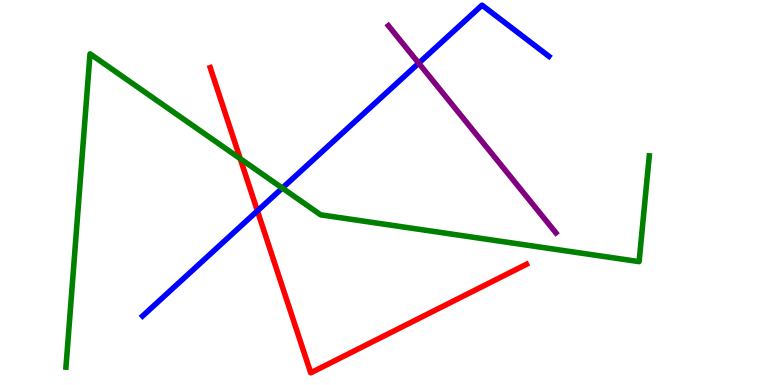[{'lines': ['blue', 'red'], 'intersections': [{'x': 3.32, 'y': 4.52}]}, {'lines': ['green', 'red'], 'intersections': [{'x': 3.1, 'y': 5.88}]}, {'lines': ['purple', 'red'], 'intersections': []}, {'lines': ['blue', 'green'], 'intersections': [{'x': 3.64, 'y': 5.12}]}, {'lines': ['blue', 'purple'], 'intersections': [{'x': 5.4, 'y': 8.36}]}, {'lines': ['green', 'purple'], 'intersections': []}]